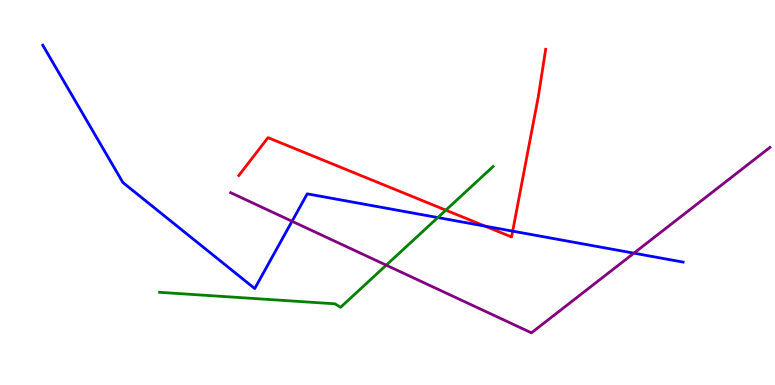[{'lines': ['blue', 'red'], 'intersections': [{'x': 6.26, 'y': 4.13}, {'x': 6.62, 'y': 4.0}]}, {'lines': ['green', 'red'], 'intersections': [{'x': 5.75, 'y': 4.54}]}, {'lines': ['purple', 'red'], 'intersections': []}, {'lines': ['blue', 'green'], 'intersections': [{'x': 5.65, 'y': 4.35}]}, {'lines': ['blue', 'purple'], 'intersections': [{'x': 3.77, 'y': 4.25}, {'x': 8.18, 'y': 3.42}]}, {'lines': ['green', 'purple'], 'intersections': [{'x': 4.98, 'y': 3.11}]}]